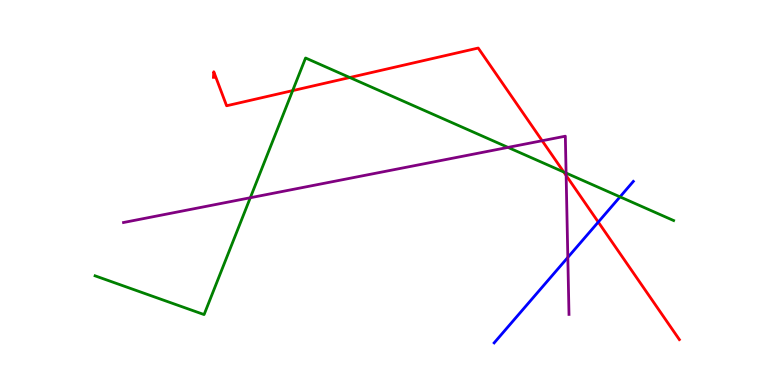[{'lines': ['blue', 'red'], 'intersections': [{'x': 7.72, 'y': 4.23}]}, {'lines': ['green', 'red'], 'intersections': [{'x': 3.78, 'y': 7.65}, {'x': 4.51, 'y': 7.99}, {'x': 7.27, 'y': 5.53}]}, {'lines': ['purple', 'red'], 'intersections': [{'x': 7.0, 'y': 6.34}, {'x': 7.31, 'y': 5.44}]}, {'lines': ['blue', 'green'], 'intersections': [{'x': 8.0, 'y': 4.89}]}, {'lines': ['blue', 'purple'], 'intersections': [{'x': 7.33, 'y': 3.31}]}, {'lines': ['green', 'purple'], 'intersections': [{'x': 3.23, 'y': 4.86}, {'x': 6.55, 'y': 6.17}, {'x': 7.3, 'y': 5.51}]}]